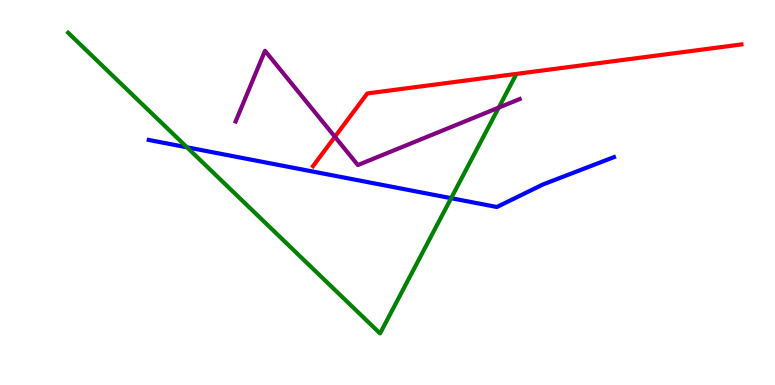[{'lines': ['blue', 'red'], 'intersections': []}, {'lines': ['green', 'red'], 'intersections': []}, {'lines': ['purple', 'red'], 'intersections': [{'x': 4.32, 'y': 6.45}]}, {'lines': ['blue', 'green'], 'intersections': [{'x': 2.41, 'y': 6.17}, {'x': 5.82, 'y': 4.85}]}, {'lines': ['blue', 'purple'], 'intersections': []}, {'lines': ['green', 'purple'], 'intersections': [{'x': 6.44, 'y': 7.21}]}]